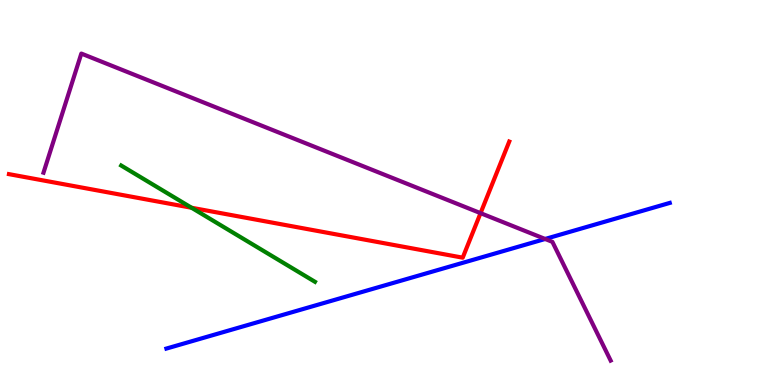[{'lines': ['blue', 'red'], 'intersections': []}, {'lines': ['green', 'red'], 'intersections': [{'x': 2.47, 'y': 4.6}]}, {'lines': ['purple', 'red'], 'intersections': [{'x': 6.2, 'y': 4.46}]}, {'lines': ['blue', 'green'], 'intersections': []}, {'lines': ['blue', 'purple'], 'intersections': [{'x': 7.03, 'y': 3.79}]}, {'lines': ['green', 'purple'], 'intersections': []}]